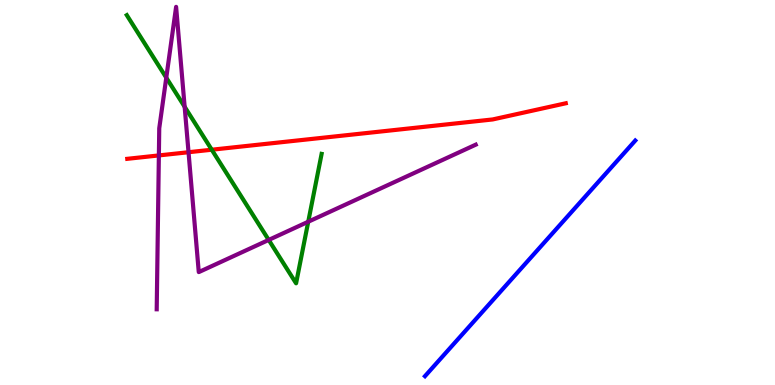[{'lines': ['blue', 'red'], 'intersections': []}, {'lines': ['green', 'red'], 'intersections': [{'x': 2.73, 'y': 6.11}]}, {'lines': ['purple', 'red'], 'intersections': [{'x': 2.05, 'y': 5.96}, {'x': 2.43, 'y': 6.05}]}, {'lines': ['blue', 'green'], 'intersections': []}, {'lines': ['blue', 'purple'], 'intersections': []}, {'lines': ['green', 'purple'], 'intersections': [{'x': 2.15, 'y': 7.98}, {'x': 2.38, 'y': 7.23}, {'x': 3.47, 'y': 3.77}, {'x': 3.98, 'y': 4.24}]}]